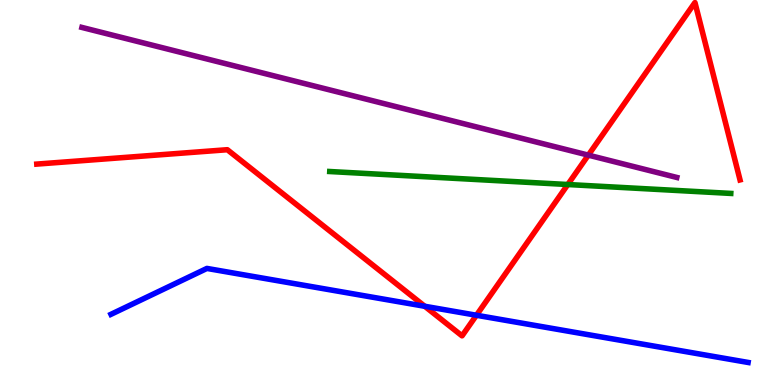[{'lines': ['blue', 'red'], 'intersections': [{'x': 5.48, 'y': 2.04}, {'x': 6.15, 'y': 1.81}]}, {'lines': ['green', 'red'], 'intersections': [{'x': 7.33, 'y': 5.21}]}, {'lines': ['purple', 'red'], 'intersections': [{'x': 7.59, 'y': 5.97}]}, {'lines': ['blue', 'green'], 'intersections': []}, {'lines': ['blue', 'purple'], 'intersections': []}, {'lines': ['green', 'purple'], 'intersections': []}]